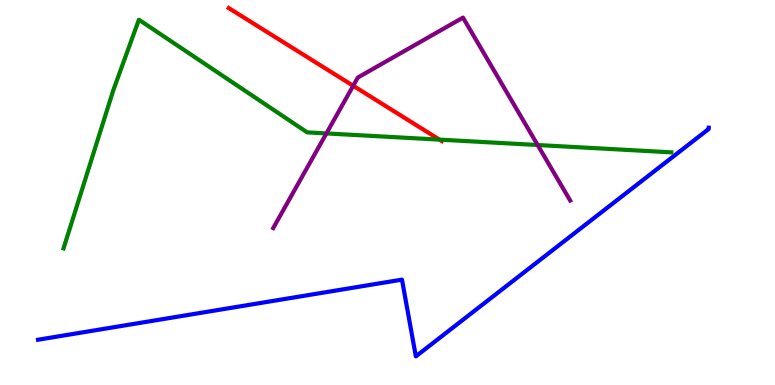[{'lines': ['blue', 'red'], 'intersections': []}, {'lines': ['green', 'red'], 'intersections': [{'x': 5.67, 'y': 6.37}]}, {'lines': ['purple', 'red'], 'intersections': [{'x': 4.56, 'y': 7.77}]}, {'lines': ['blue', 'green'], 'intersections': []}, {'lines': ['blue', 'purple'], 'intersections': []}, {'lines': ['green', 'purple'], 'intersections': [{'x': 4.21, 'y': 6.53}, {'x': 6.94, 'y': 6.23}]}]